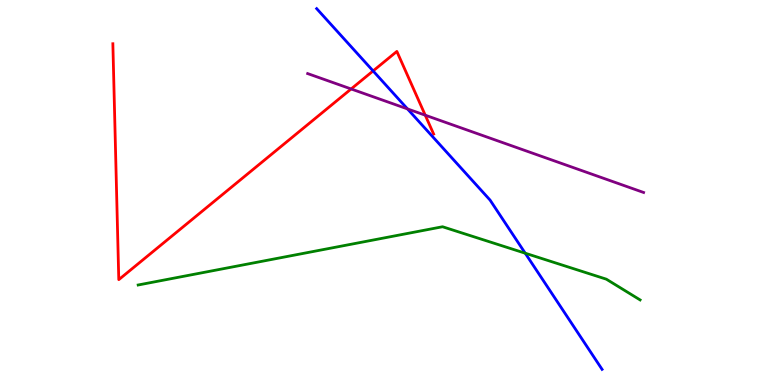[{'lines': ['blue', 'red'], 'intersections': [{'x': 4.81, 'y': 8.16}]}, {'lines': ['green', 'red'], 'intersections': []}, {'lines': ['purple', 'red'], 'intersections': [{'x': 4.53, 'y': 7.69}, {'x': 5.49, 'y': 7.01}]}, {'lines': ['blue', 'green'], 'intersections': [{'x': 6.78, 'y': 3.42}]}, {'lines': ['blue', 'purple'], 'intersections': [{'x': 5.26, 'y': 7.17}]}, {'lines': ['green', 'purple'], 'intersections': []}]